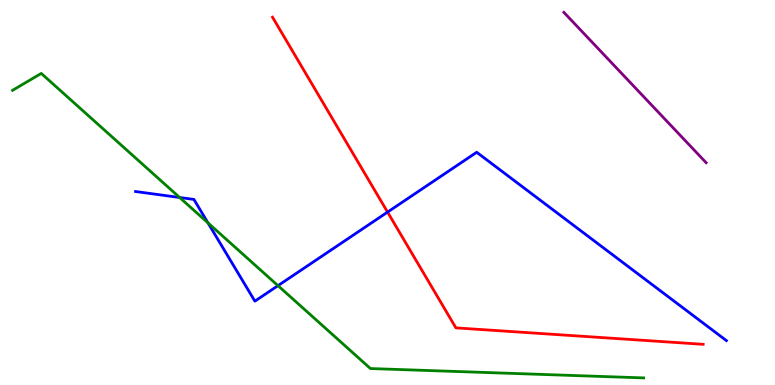[{'lines': ['blue', 'red'], 'intersections': [{'x': 5.0, 'y': 4.49}]}, {'lines': ['green', 'red'], 'intersections': []}, {'lines': ['purple', 'red'], 'intersections': []}, {'lines': ['blue', 'green'], 'intersections': [{'x': 2.32, 'y': 4.87}, {'x': 2.68, 'y': 4.21}, {'x': 3.59, 'y': 2.58}]}, {'lines': ['blue', 'purple'], 'intersections': []}, {'lines': ['green', 'purple'], 'intersections': []}]